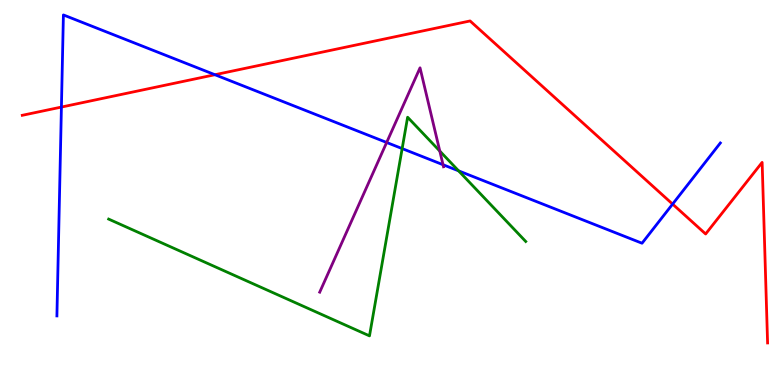[{'lines': ['blue', 'red'], 'intersections': [{'x': 0.792, 'y': 7.22}, {'x': 2.77, 'y': 8.06}, {'x': 8.68, 'y': 4.7}]}, {'lines': ['green', 'red'], 'intersections': []}, {'lines': ['purple', 'red'], 'intersections': []}, {'lines': ['blue', 'green'], 'intersections': [{'x': 5.19, 'y': 6.14}, {'x': 5.92, 'y': 5.56}]}, {'lines': ['blue', 'purple'], 'intersections': [{'x': 4.99, 'y': 6.3}, {'x': 5.72, 'y': 5.72}]}, {'lines': ['green', 'purple'], 'intersections': [{'x': 5.67, 'y': 6.08}]}]